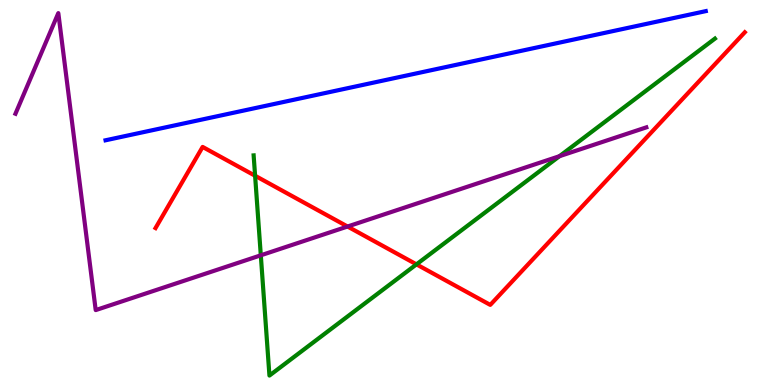[{'lines': ['blue', 'red'], 'intersections': []}, {'lines': ['green', 'red'], 'intersections': [{'x': 3.29, 'y': 5.44}, {'x': 5.37, 'y': 3.13}]}, {'lines': ['purple', 'red'], 'intersections': [{'x': 4.48, 'y': 4.12}]}, {'lines': ['blue', 'green'], 'intersections': []}, {'lines': ['blue', 'purple'], 'intersections': []}, {'lines': ['green', 'purple'], 'intersections': [{'x': 3.37, 'y': 3.37}, {'x': 7.22, 'y': 5.94}]}]